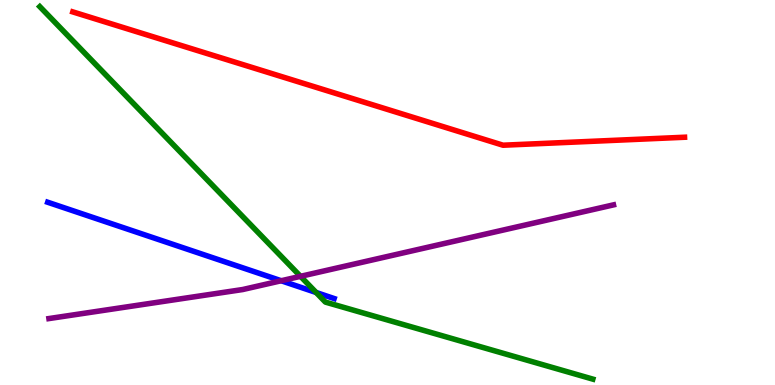[{'lines': ['blue', 'red'], 'intersections': []}, {'lines': ['green', 'red'], 'intersections': []}, {'lines': ['purple', 'red'], 'intersections': []}, {'lines': ['blue', 'green'], 'intersections': [{'x': 4.08, 'y': 2.4}]}, {'lines': ['blue', 'purple'], 'intersections': [{'x': 3.63, 'y': 2.71}]}, {'lines': ['green', 'purple'], 'intersections': [{'x': 3.88, 'y': 2.82}]}]